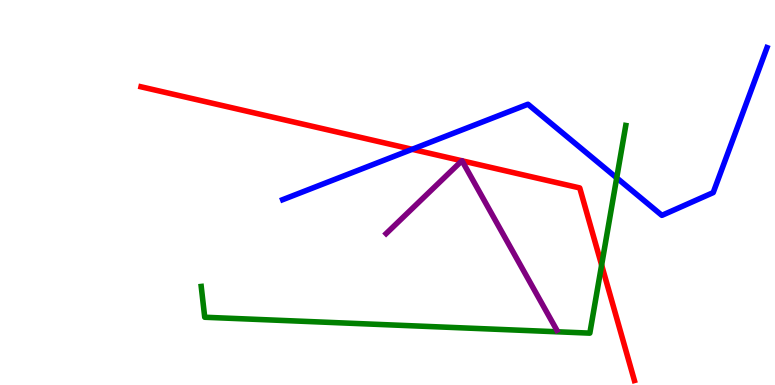[{'lines': ['blue', 'red'], 'intersections': [{'x': 5.32, 'y': 6.12}]}, {'lines': ['green', 'red'], 'intersections': [{'x': 7.76, 'y': 3.12}]}, {'lines': ['purple', 'red'], 'intersections': [{'x': 5.96, 'y': 5.82}, {'x': 5.96, 'y': 5.82}]}, {'lines': ['blue', 'green'], 'intersections': [{'x': 7.96, 'y': 5.38}]}, {'lines': ['blue', 'purple'], 'intersections': []}, {'lines': ['green', 'purple'], 'intersections': []}]